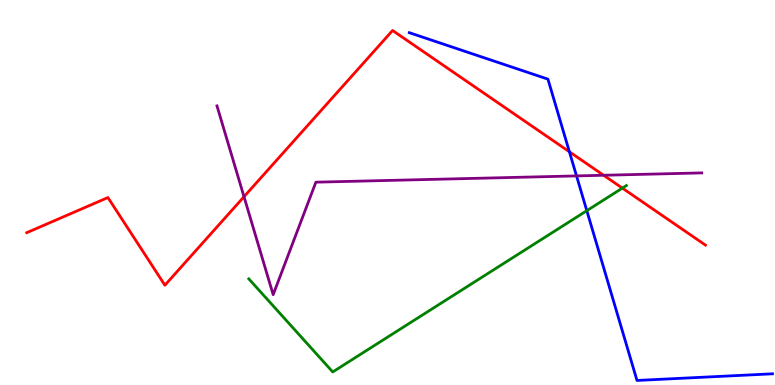[{'lines': ['blue', 'red'], 'intersections': [{'x': 7.35, 'y': 6.06}]}, {'lines': ['green', 'red'], 'intersections': [{'x': 8.03, 'y': 5.11}]}, {'lines': ['purple', 'red'], 'intersections': [{'x': 3.15, 'y': 4.89}, {'x': 7.79, 'y': 5.45}]}, {'lines': ['blue', 'green'], 'intersections': [{'x': 7.57, 'y': 4.53}]}, {'lines': ['blue', 'purple'], 'intersections': [{'x': 7.44, 'y': 5.43}]}, {'lines': ['green', 'purple'], 'intersections': []}]